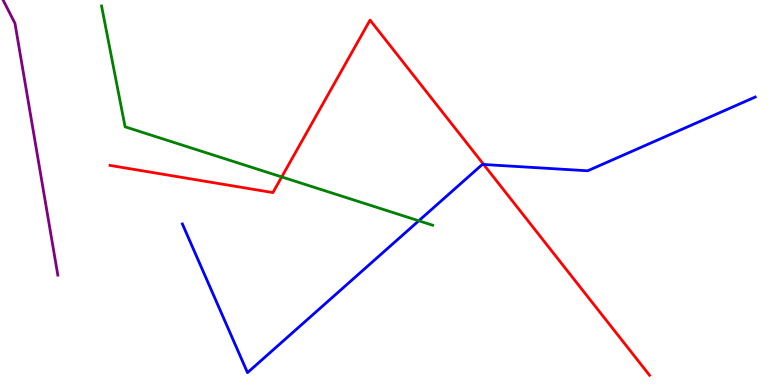[{'lines': ['blue', 'red'], 'intersections': [{'x': 6.24, 'y': 5.73}]}, {'lines': ['green', 'red'], 'intersections': [{'x': 3.64, 'y': 5.4}]}, {'lines': ['purple', 'red'], 'intersections': []}, {'lines': ['blue', 'green'], 'intersections': [{'x': 5.4, 'y': 4.27}]}, {'lines': ['blue', 'purple'], 'intersections': []}, {'lines': ['green', 'purple'], 'intersections': []}]